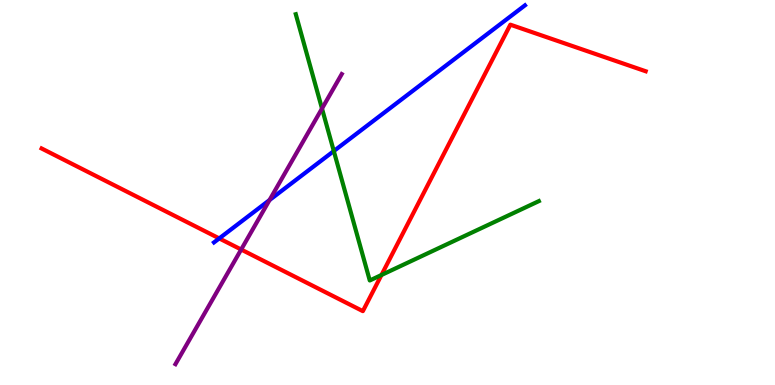[{'lines': ['blue', 'red'], 'intersections': [{'x': 2.83, 'y': 3.81}]}, {'lines': ['green', 'red'], 'intersections': [{'x': 4.92, 'y': 2.86}]}, {'lines': ['purple', 'red'], 'intersections': [{'x': 3.11, 'y': 3.52}]}, {'lines': ['blue', 'green'], 'intersections': [{'x': 4.31, 'y': 6.08}]}, {'lines': ['blue', 'purple'], 'intersections': [{'x': 3.48, 'y': 4.8}]}, {'lines': ['green', 'purple'], 'intersections': [{'x': 4.15, 'y': 7.18}]}]